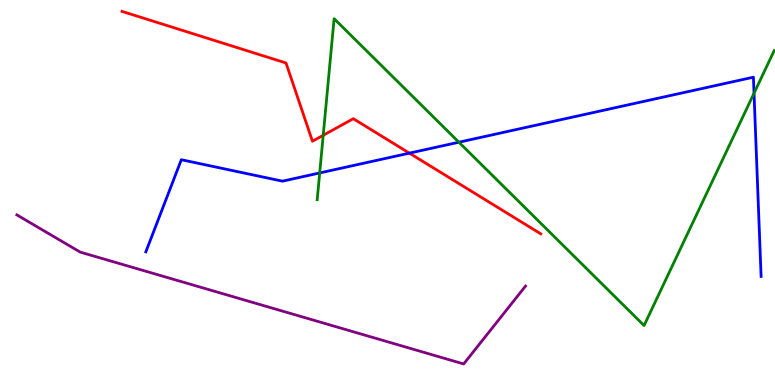[{'lines': ['blue', 'red'], 'intersections': [{'x': 5.28, 'y': 6.02}]}, {'lines': ['green', 'red'], 'intersections': [{'x': 4.17, 'y': 6.49}]}, {'lines': ['purple', 'red'], 'intersections': []}, {'lines': ['blue', 'green'], 'intersections': [{'x': 4.13, 'y': 5.51}, {'x': 5.92, 'y': 6.31}, {'x': 9.73, 'y': 7.58}]}, {'lines': ['blue', 'purple'], 'intersections': []}, {'lines': ['green', 'purple'], 'intersections': []}]